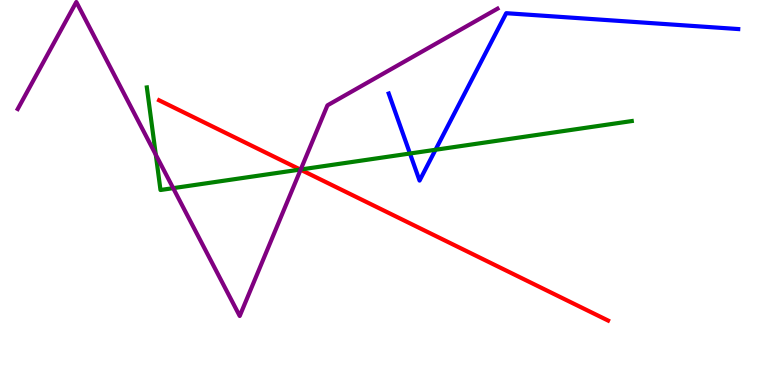[{'lines': ['blue', 'red'], 'intersections': []}, {'lines': ['green', 'red'], 'intersections': [{'x': 3.87, 'y': 5.6}]}, {'lines': ['purple', 'red'], 'intersections': [{'x': 3.88, 'y': 5.59}]}, {'lines': ['blue', 'green'], 'intersections': [{'x': 5.29, 'y': 6.01}, {'x': 5.62, 'y': 6.11}]}, {'lines': ['blue', 'purple'], 'intersections': []}, {'lines': ['green', 'purple'], 'intersections': [{'x': 2.01, 'y': 5.98}, {'x': 2.23, 'y': 5.11}, {'x': 3.88, 'y': 5.6}]}]